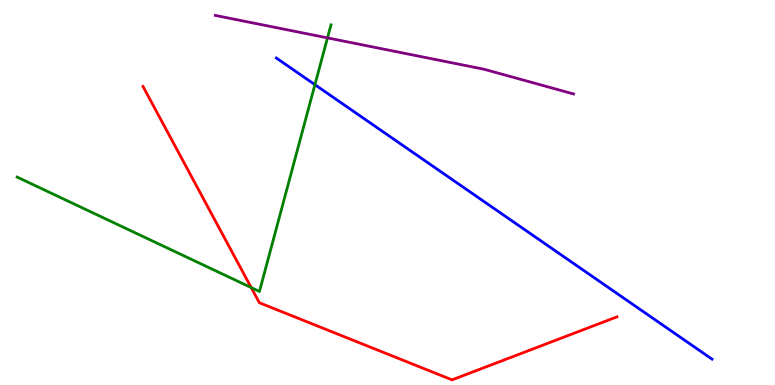[{'lines': ['blue', 'red'], 'intersections': []}, {'lines': ['green', 'red'], 'intersections': [{'x': 3.24, 'y': 2.53}]}, {'lines': ['purple', 'red'], 'intersections': []}, {'lines': ['blue', 'green'], 'intersections': [{'x': 4.06, 'y': 7.8}]}, {'lines': ['blue', 'purple'], 'intersections': []}, {'lines': ['green', 'purple'], 'intersections': [{'x': 4.23, 'y': 9.02}]}]